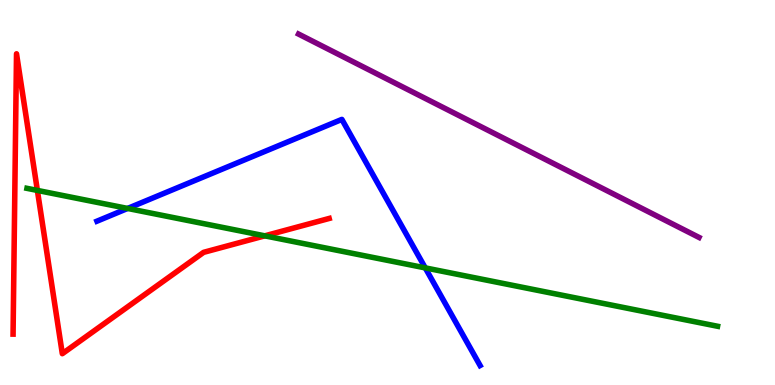[{'lines': ['blue', 'red'], 'intersections': []}, {'lines': ['green', 'red'], 'intersections': [{'x': 0.482, 'y': 5.05}, {'x': 3.42, 'y': 3.87}]}, {'lines': ['purple', 'red'], 'intersections': []}, {'lines': ['blue', 'green'], 'intersections': [{'x': 1.65, 'y': 4.59}, {'x': 5.49, 'y': 3.04}]}, {'lines': ['blue', 'purple'], 'intersections': []}, {'lines': ['green', 'purple'], 'intersections': []}]